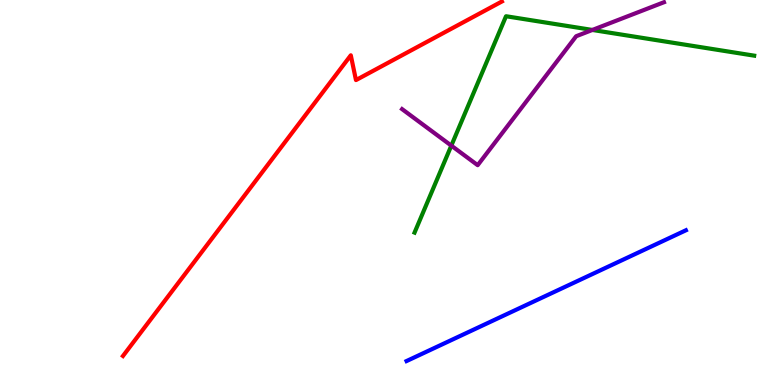[{'lines': ['blue', 'red'], 'intersections': []}, {'lines': ['green', 'red'], 'intersections': []}, {'lines': ['purple', 'red'], 'intersections': []}, {'lines': ['blue', 'green'], 'intersections': []}, {'lines': ['blue', 'purple'], 'intersections': []}, {'lines': ['green', 'purple'], 'intersections': [{'x': 5.82, 'y': 6.22}, {'x': 7.64, 'y': 9.22}]}]